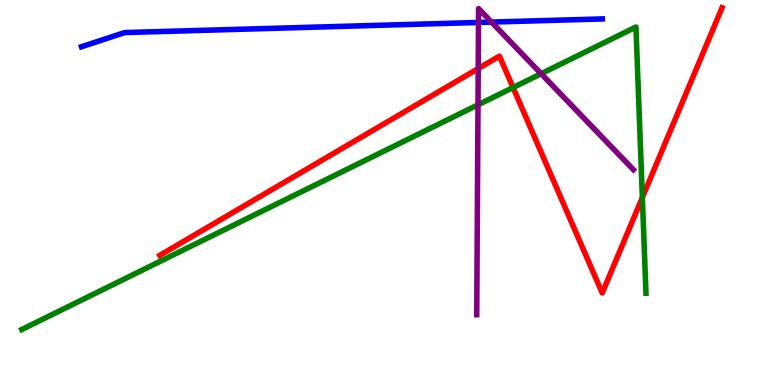[{'lines': ['blue', 'red'], 'intersections': []}, {'lines': ['green', 'red'], 'intersections': [{'x': 6.62, 'y': 7.73}, {'x': 8.29, 'y': 4.87}]}, {'lines': ['purple', 'red'], 'intersections': [{'x': 6.17, 'y': 8.22}]}, {'lines': ['blue', 'green'], 'intersections': []}, {'lines': ['blue', 'purple'], 'intersections': [{'x': 6.17, 'y': 9.42}, {'x': 6.34, 'y': 9.43}]}, {'lines': ['green', 'purple'], 'intersections': [{'x': 6.17, 'y': 7.28}, {'x': 6.98, 'y': 8.09}]}]